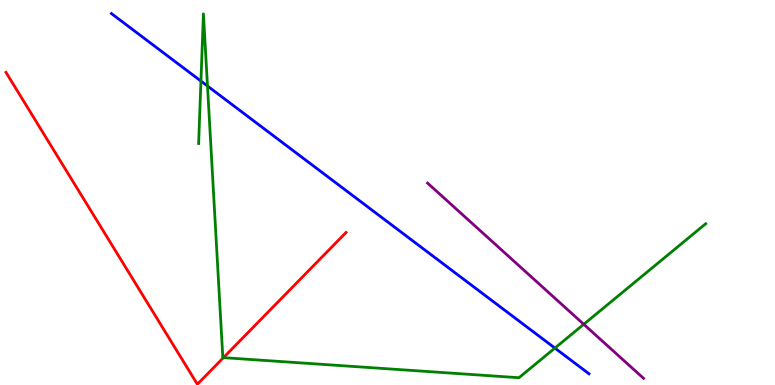[{'lines': ['blue', 'red'], 'intersections': []}, {'lines': ['green', 'red'], 'intersections': [{'x': 2.88, 'y': 0.711}]}, {'lines': ['purple', 'red'], 'intersections': []}, {'lines': ['blue', 'green'], 'intersections': [{'x': 2.59, 'y': 7.89}, {'x': 2.68, 'y': 7.77}, {'x': 7.16, 'y': 0.959}]}, {'lines': ['blue', 'purple'], 'intersections': []}, {'lines': ['green', 'purple'], 'intersections': [{'x': 7.53, 'y': 1.58}]}]